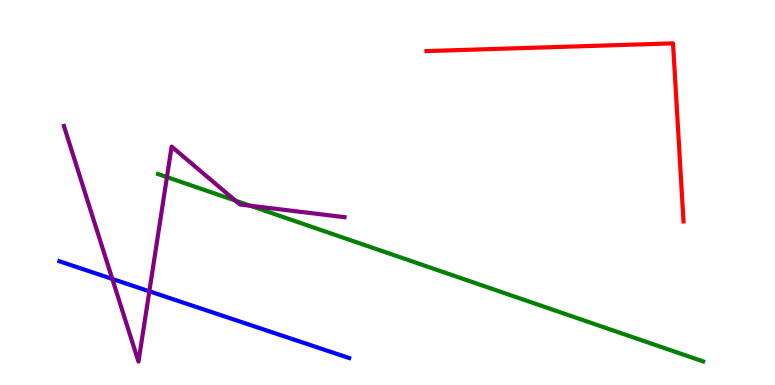[{'lines': ['blue', 'red'], 'intersections': []}, {'lines': ['green', 'red'], 'intersections': []}, {'lines': ['purple', 'red'], 'intersections': []}, {'lines': ['blue', 'green'], 'intersections': []}, {'lines': ['blue', 'purple'], 'intersections': [{'x': 1.45, 'y': 2.76}, {'x': 1.93, 'y': 2.43}]}, {'lines': ['green', 'purple'], 'intersections': [{'x': 2.15, 'y': 5.4}, {'x': 3.04, 'y': 4.79}, {'x': 3.23, 'y': 4.66}]}]